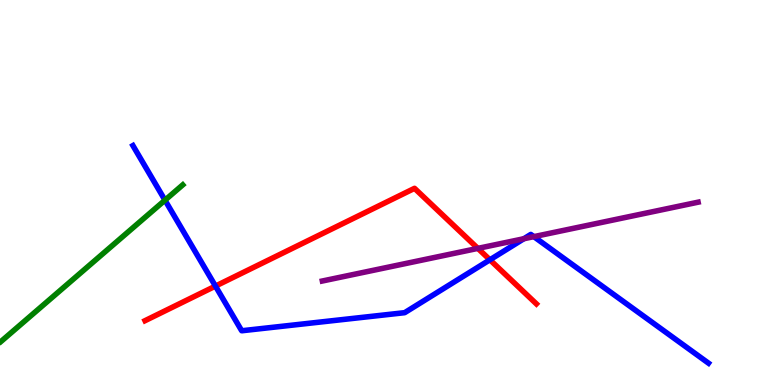[{'lines': ['blue', 'red'], 'intersections': [{'x': 2.78, 'y': 2.57}, {'x': 6.32, 'y': 3.25}]}, {'lines': ['green', 'red'], 'intersections': []}, {'lines': ['purple', 'red'], 'intersections': [{'x': 6.17, 'y': 3.55}]}, {'lines': ['blue', 'green'], 'intersections': [{'x': 2.13, 'y': 4.8}]}, {'lines': ['blue', 'purple'], 'intersections': [{'x': 6.76, 'y': 3.8}, {'x': 6.89, 'y': 3.85}]}, {'lines': ['green', 'purple'], 'intersections': []}]